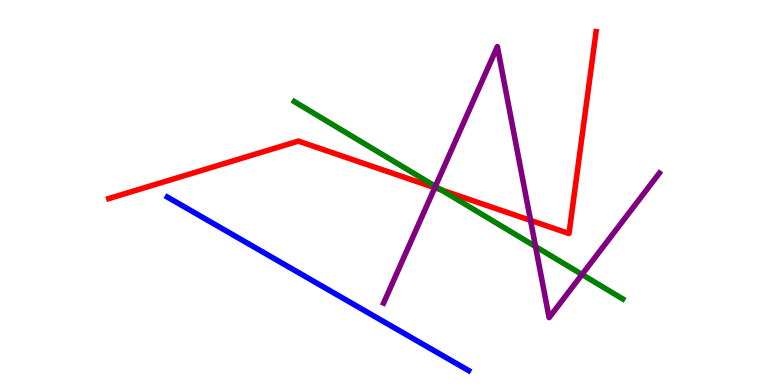[{'lines': ['blue', 'red'], 'intersections': []}, {'lines': ['green', 'red'], 'intersections': [{'x': 5.69, 'y': 5.07}]}, {'lines': ['purple', 'red'], 'intersections': [{'x': 5.61, 'y': 5.12}, {'x': 6.85, 'y': 4.28}]}, {'lines': ['blue', 'green'], 'intersections': []}, {'lines': ['blue', 'purple'], 'intersections': []}, {'lines': ['green', 'purple'], 'intersections': [{'x': 5.62, 'y': 5.16}, {'x': 6.91, 'y': 3.6}, {'x': 7.51, 'y': 2.87}]}]